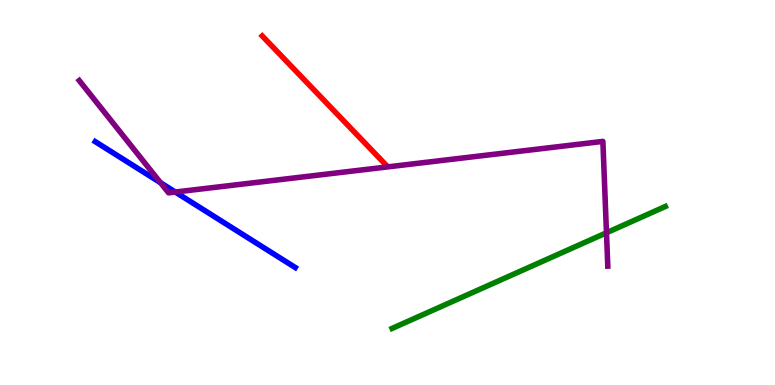[{'lines': ['blue', 'red'], 'intersections': []}, {'lines': ['green', 'red'], 'intersections': []}, {'lines': ['purple', 'red'], 'intersections': []}, {'lines': ['blue', 'green'], 'intersections': []}, {'lines': ['blue', 'purple'], 'intersections': [{'x': 2.07, 'y': 5.25}, {'x': 2.26, 'y': 5.01}]}, {'lines': ['green', 'purple'], 'intersections': [{'x': 7.83, 'y': 3.95}]}]